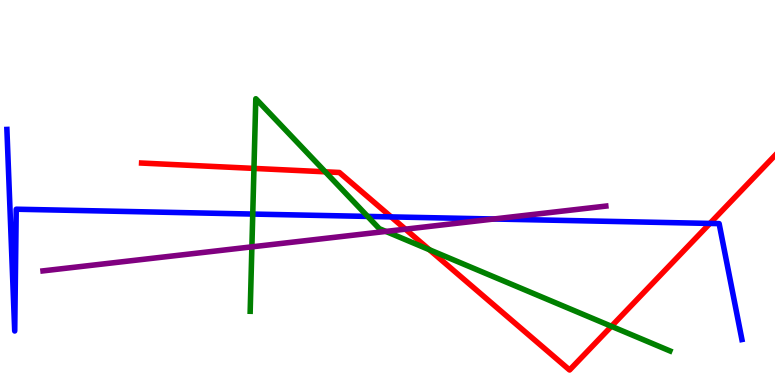[{'lines': ['blue', 'red'], 'intersections': [{'x': 5.05, 'y': 4.37}, {'x': 9.16, 'y': 4.2}]}, {'lines': ['green', 'red'], 'intersections': [{'x': 3.28, 'y': 5.63}, {'x': 4.2, 'y': 5.54}, {'x': 5.54, 'y': 3.51}, {'x': 7.89, 'y': 1.52}]}, {'lines': ['purple', 'red'], 'intersections': [{'x': 5.23, 'y': 4.05}]}, {'lines': ['blue', 'green'], 'intersections': [{'x': 3.26, 'y': 4.44}, {'x': 4.74, 'y': 4.38}]}, {'lines': ['blue', 'purple'], 'intersections': [{'x': 6.37, 'y': 4.31}]}, {'lines': ['green', 'purple'], 'intersections': [{'x': 3.25, 'y': 3.59}, {'x': 4.98, 'y': 3.99}]}]